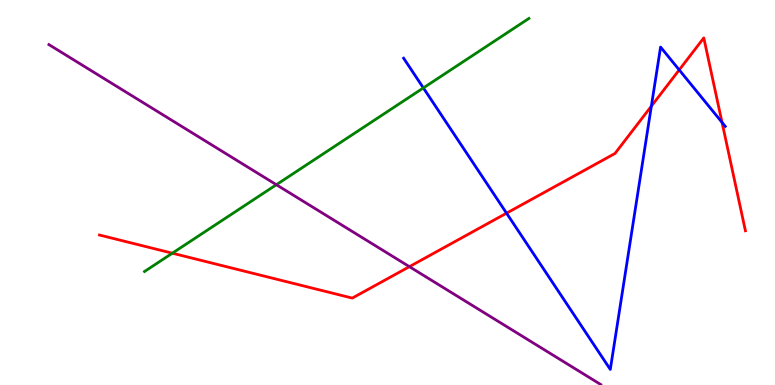[{'lines': ['blue', 'red'], 'intersections': [{'x': 6.54, 'y': 4.46}, {'x': 8.4, 'y': 7.24}, {'x': 8.76, 'y': 8.18}, {'x': 9.32, 'y': 6.82}]}, {'lines': ['green', 'red'], 'intersections': [{'x': 2.22, 'y': 3.42}]}, {'lines': ['purple', 'red'], 'intersections': [{'x': 5.28, 'y': 3.07}]}, {'lines': ['blue', 'green'], 'intersections': [{'x': 5.46, 'y': 7.72}]}, {'lines': ['blue', 'purple'], 'intersections': []}, {'lines': ['green', 'purple'], 'intersections': [{'x': 3.57, 'y': 5.2}]}]